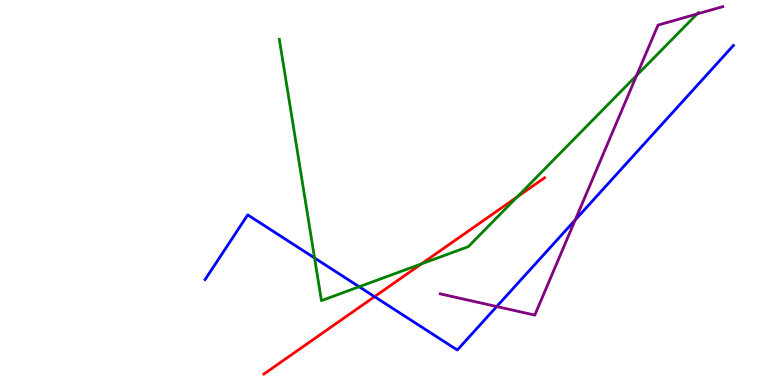[{'lines': ['blue', 'red'], 'intersections': [{'x': 4.83, 'y': 2.29}]}, {'lines': ['green', 'red'], 'intersections': [{'x': 5.44, 'y': 3.15}, {'x': 6.67, 'y': 4.89}]}, {'lines': ['purple', 'red'], 'intersections': []}, {'lines': ['blue', 'green'], 'intersections': [{'x': 4.06, 'y': 3.3}, {'x': 4.63, 'y': 2.55}]}, {'lines': ['blue', 'purple'], 'intersections': [{'x': 6.41, 'y': 2.04}, {'x': 7.42, 'y': 4.29}]}, {'lines': ['green', 'purple'], 'intersections': [{'x': 8.21, 'y': 8.04}, {'x': 8.99, 'y': 9.64}]}]